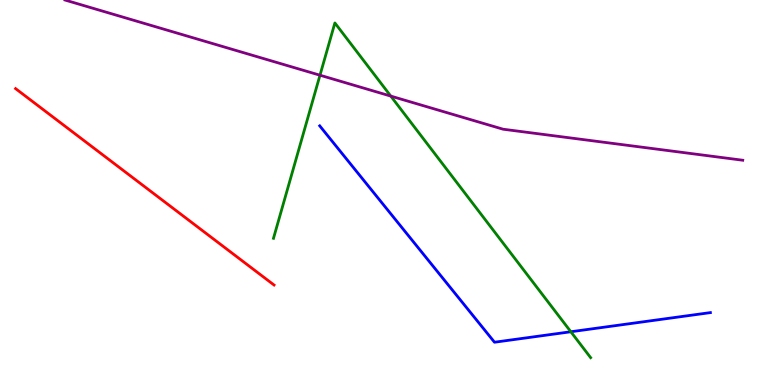[{'lines': ['blue', 'red'], 'intersections': []}, {'lines': ['green', 'red'], 'intersections': []}, {'lines': ['purple', 'red'], 'intersections': []}, {'lines': ['blue', 'green'], 'intersections': [{'x': 7.37, 'y': 1.38}]}, {'lines': ['blue', 'purple'], 'intersections': []}, {'lines': ['green', 'purple'], 'intersections': [{'x': 4.13, 'y': 8.05}, {'x': 5.04, 'y': 7.5}]}]